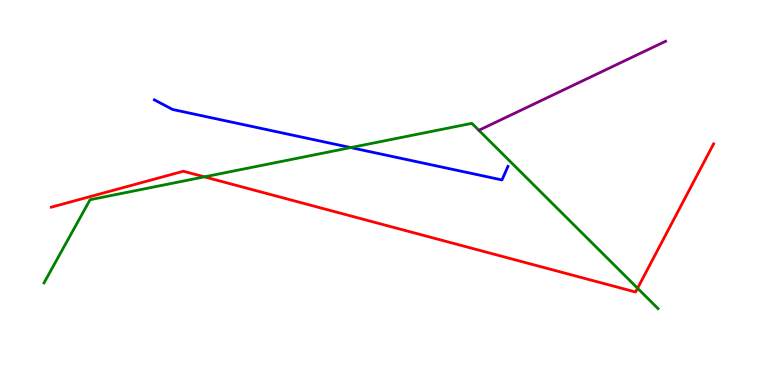[{'lines': ['blue', 'red'], 'intersections': []}, {'lines': ['green', 'red'], 'intersections': [{'x': 2.64, 'y': 5.41}, {'x': 8.23, 'y': 2.51}]}, {'lines': ['purple', 'red'], 'intersections': []}, {'lines': ['blue', 'green'], 'intersections': [{'x': 4.53, 'y': 6.17}]}, {'lines': ['blue', 'purple'], 'intersections': []}, {'lines': ['green', 'purple'], 'intersections': []}]